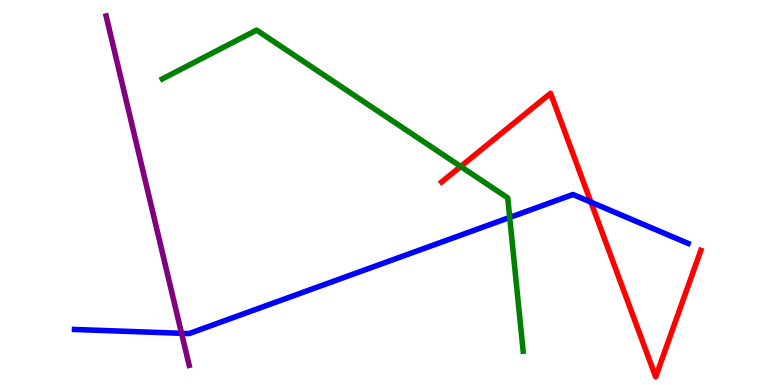[{'lines': ['blue', 'red'], 'intersections': [{'x': 7.62, 'y': 4.75}]}, {'lines': ['green', 'red'], 'intersections': [{'x': 5.94, 'y': 5.68}]}, {'lines': ['purple', 'red'], 'intersections': []}, {'lines': ['blue', 'green'], 'intersections': [{'x': 6.58, 'y': 4.35}]}, {'lines': ['blue', 'purple'], 'intersections': [{'x': 2.34, 'y': 1.34}]}, {'lines': ['green', 'purple'], 'intersections': []}]